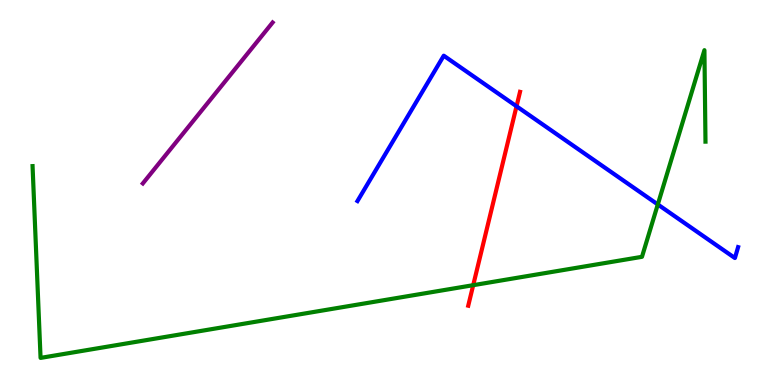[{'lines': ['blue', 'red'], 'intersections': [{'x': 6.66, 'y': 7.24}]}, {'lines': ['green', 'red'], 'intersections': [{'x': 6.11, 'y': 2.59}]}, {'lines': ['purple', 'red'], 'intersections': []}, {'lines': ['blue', 'green'], 'intersections': [{'x': 8.49, 'y': 4.69}]}, {'lines': ['blue', 'purple'], 'intersections': []}, {'lines': ['green', 'purple'], 'intersections': []}]